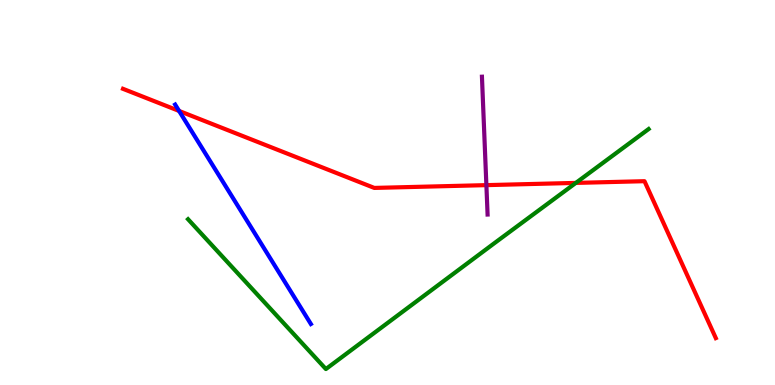[{'lines': ['blue', 'red'], 'intersections': [{'x': 2.31, 'y': 7.12}]}, {'lines': ['green', 'red'], 'intersections': [{'x': 7.43, 'y': 5.25}]}, {'lines': ['purple', 'red'], 'intersections': [{'x': 6.28, 'y': 5.19}]}, {'lines': ['blue', 'green'], 'intersections': []}, {'lines': ['blue', 'purple'], 'intersections': []}, {'lines': ['green', 'purple'], 'intersections': []}]